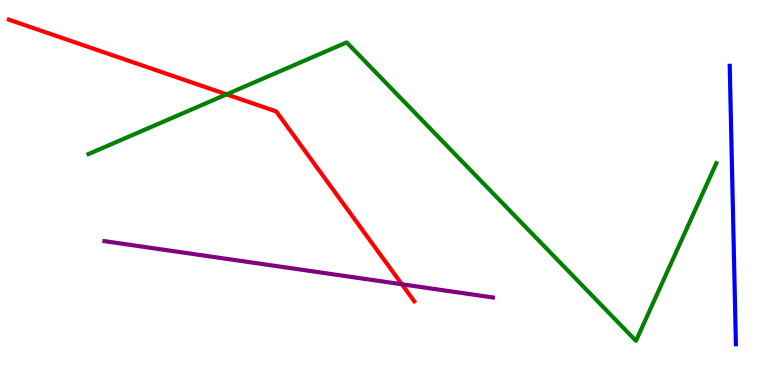[{'lines': ['blue', 'red'], 'intersections': []}, {'lines': ['green', 'red'], 'intersections': [{'x': 2.92, 'y': 7.55}]}, {'lines': ['purple', 'red'], 'intersections': [{'x': 5.19, 'y': 2.62}]}, {'lines': ['blue', 'green'], 'intersections': []}, {'lines': ['blue', 'purple'], 'intersections': []}, {'lines': ['green', 'purple'], 'intersections': []}]